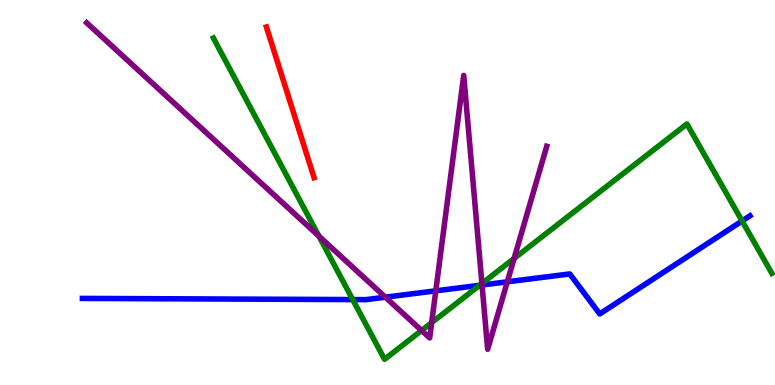[{'lines': ['blue', 'red'], 'intersections': []}, {'lines': ['green', 'red'], 'intersections': []}, {'lines': ['purple', 'red'], 'intersections': []}, {'lines': ['blue', 'green'], 'intersections': [{'x': 4.55, 'y': 2.22}, {'x': 6.19, 'y': 2.59}, {'x': 9.58, 'y': 4.26}]}, {'lines': ['blue', 'purple'], 'intersections': [{'x': 4.97, 'y': 2.28}, {'x': 5.62, 'y': 2.45}, {'x': 6.22, 'y': 2.6}, {'x': 6.55, 'y': 2.68}]}, {'lines': ['green', 'purple'], 'intersections': [{'x': 4.12, 'y': 3.86}, {'x': 5.44, 'y': 1.42}, {'x': 5.57, 'y': 1.62}, {'x': 6.22, 'y': 2.64}, {'x': 6.63, 'y': 3.29}]}]